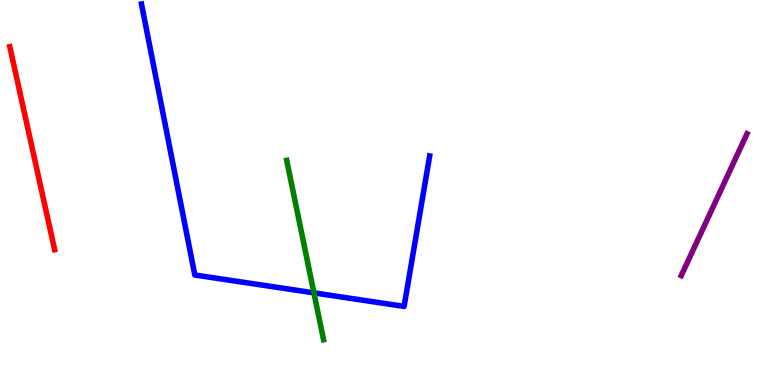[{'lines': ['blue', 'red'], 'intersections': []}, {'lines': ['green', 'red'], 'intersections': []}, {'lines': ['purple', 'red'], 'intersections': []}, {'lines': ['blue', 'green'], 'intersections': [{'x': 4.05, 'y': 2.39}]}, {'lines': ['blue', 'purple'], 'intersections': []}, {'lines': ['green', 'purple'], 'intersections': []}]